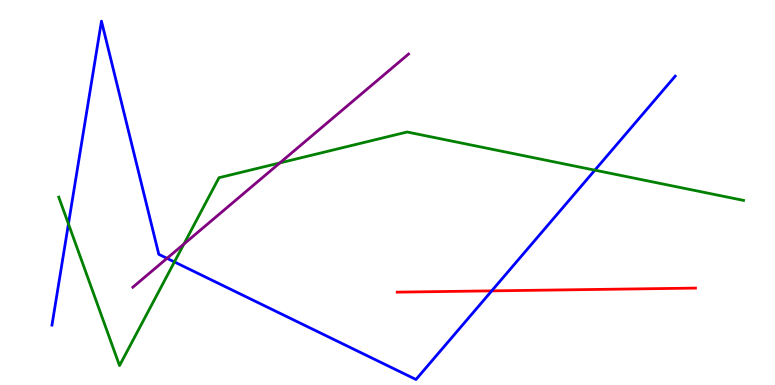[{'lines': ['blue', 'red'], 'intersections': [{'x': 6.34, 'y': 2.45}]}, {'lines': ['green', 'red'], 'intersections': []}, {'lines': ['purple', 'red'], 'intersections': []}, {'lines': ['blue', 'green'], 'intersections': [{'x': 0.883, 'y': 4.18}, {'x': 2.25, 'y': 3.2}, {'x': 7.68, 'y': 5.58}]}, {'lines': ['blue', 'purple'], 'intersections': [{'x': 2.16, 'y': 3.29}]}, {'lines': ['green', 'purple'], 'intersections': [{'x': 2.37, 'y': 3.66}, {'x': 3.61, 'y': 5.77}]}]